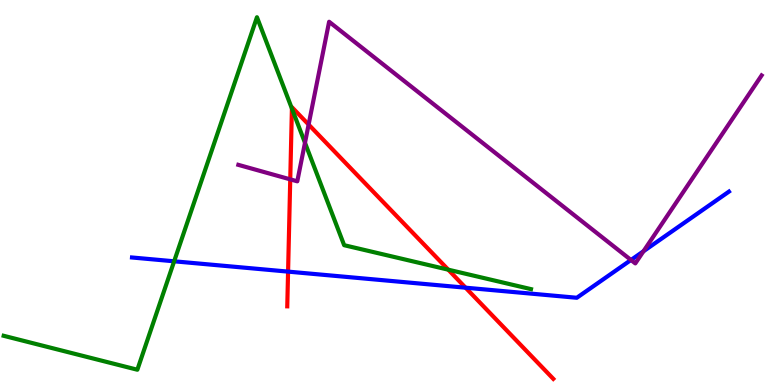[{'lines': ['blue', 'red'], 'intersections': [{'x': 3.72, 'y': 2.94}, {'x': 6.01, 'y': 2.53}]}, {'lines': ['green', 'red'], 'intersections': [{'x': 3.77, 'y': 7.18}, {'x': 5.78, 'y': 3.0}]}, {'lines': ['purple', 'red'], 'intersections': [{'x': 3.75, 'y': 5.34}, {'x': 3.98, 'y': 6.76}]}, {'lines': ['blue', 'green'], 'intersections': [{'x': 2.25, 'y': 3.21}]}, {'lines': ['blue', 'purple'], 'intersections': [{'x': 8.14, 'y': 3.25}, {'x': 8.3, 'y': 3.47}]}, {'lines': ['green', 'purple'], 'intersections': [{'x': 3.94, 'y': 6.29}]}]